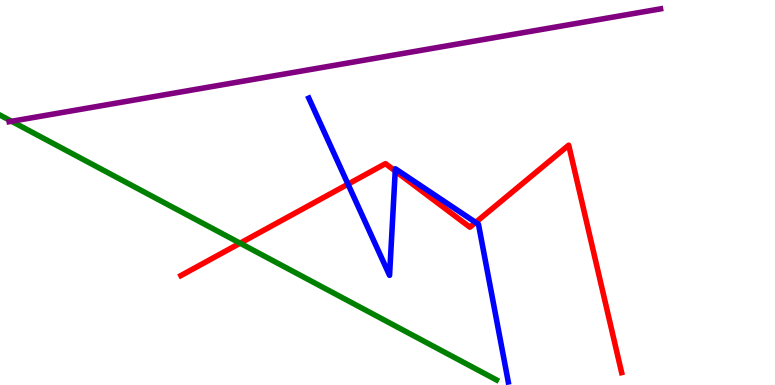[{'lines': ['blue', 'red'], 'intersections': [{'x': 4.49, 'y': 5.22}, {'x': 5.1, 'y': 5.56}, {'x': 6.14, 'y': 4.22}]}, {'lines': ['green', 'red'], 'intersections': [{'x': 3.1, 'y': 3.68}]}, {'lines': ['purple', 'red'], 'intersections': []}, {'lines': ['blue', 'green'], 'intersections': []}, {'lines': ['blue', 'purple'], 'intersections': []}, {'lines': ['green', 'purple'], 'intersections': [{'x': 0.149, 'y': 6.85}]}]